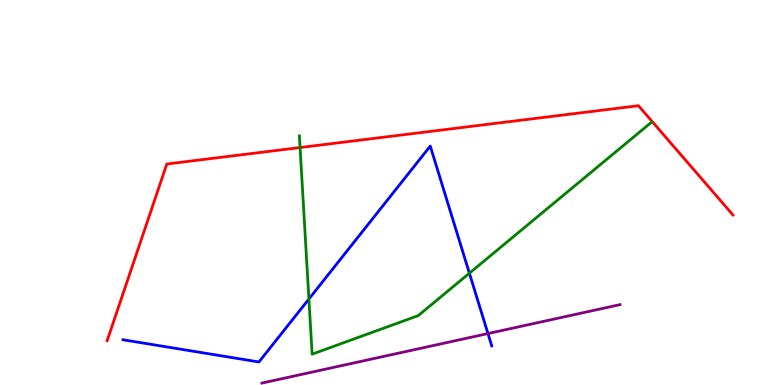[{'lines': ['blue', 'red'], 'intersections': []}, {'lines': ['green', 'red'], 'intersections': [{'x': 3.87, 'y': 6.17}]}, {'lines': ['purple', 'red'], 'intersections': []}, {'lines': ['blue', 'green'], 'intersections': [{'x': 3.99, 'y': 2.23}, {'x': 6.06, 'y': 2.9}]}, {'lines': ['blue', 'purple'], 'intersections': [{'x': 6.3, 'y': 1.34}]}, {'lines': ['green', 'purple'], 'intersections': []}]